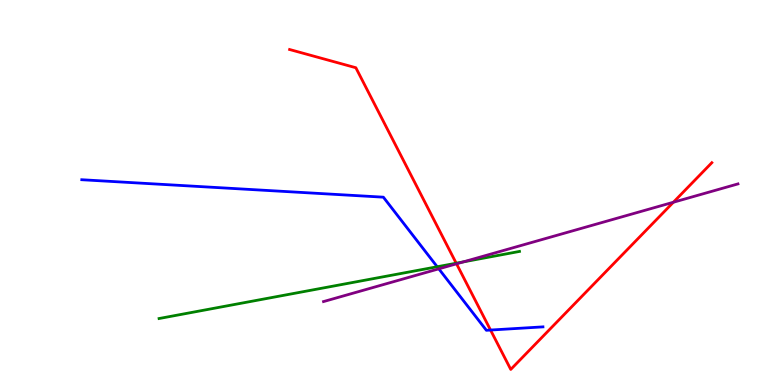[{'lines': ['blue', 'red'], 'intersections': [{'x': 6.33, 'y': 1.43}]}, {'lines': ['green', 'red'], 'intersections': [{'x': 5.89, 'y': 3.16}]}, {'lines': ['purple', 'red'], 'intersections': [{'x': 5.89, 'y': 3.15}, {'x': 8.69, 'y': 4.75}]}, {'lines': ['blue', 'green'], 'intersections': [{'x': 5.64, 'y': 3.07}]}, {'lines': ['blue', 'purple'], 'intersections': [{'x': 5.66, 'y': 3.02}]}, {'lines': ['green', 'purple'], 'intersections': [{'x': 5.98, 'y': 3.2}]}]